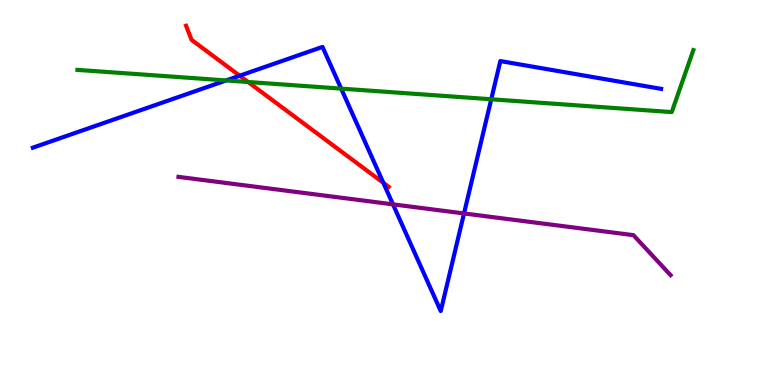[{'lines': ['blue', 'red'], 'intersections': [{'x': 3.09, 'y': 8.03}, {'x': 4.95, 'y': 5.25}]}, {'lines': ['green', 'red'], 'intersections': [{'x': 3.2, 'y': 7.87}]}, {'lines': ['purple', 'red'], 'intersections': []}, {'lines': ['blue', 'green'], 'intersections': [{'x': 2.92, 'y': 7.91}, {'x': 4.4, 'y': 7.7}, {'x': 6.34, 'y': 7.42}]}, {'lines': ['blue', 'purple'], 'intersections': [{'x': 5.07, 'y': 4.69}, {'x': 5.99, 'y': 4.46}]}, {'lines': ['green', 'purple'], 'intersections': []}]